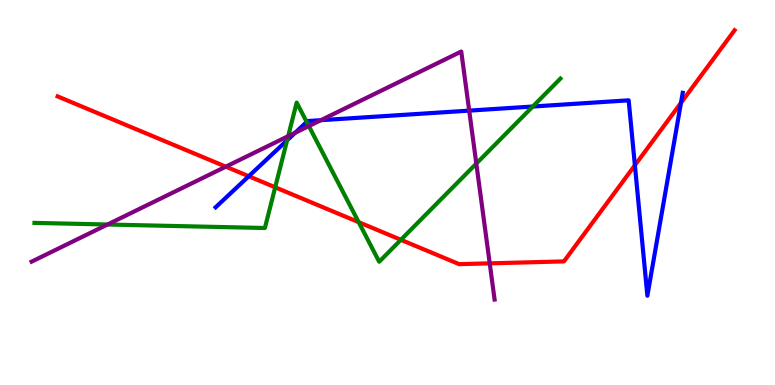[{'lines': ['blue', 'red'], 'intersections': [{'x': 3.21, 'y': 5.42}, {'x': 8.19, 'y': 5.71}, {'x': 8.79, 'y': 7.33}]}, {'lines': ['green', 'red'], 'intersections': [{'x': 3.55, 'y': 5.14}, {'x': 4.63, 'y': 4.23}, {'x': 5.17, 'y': 3.77}]}, {'lines': ['purple', 'red'], 'intersections': [{'x': 2.91, 'y': 5.67}, {'x': 6.32, 'y': 3.16}]}, {'lines': ['blue', 'green'], 'intersections': [{'x': 3.7, 'y': 6.36}, {'x': 3.96, 'y': 6.83}, {'x': 6.87, 'y': 7.23}]}, {'lines': ['blue', 'purple'], 'intersections': [{'x': 3.81, 'y': 6.55}, {'x': 4.14, 'y': 6.88}, {'x': 6.05, 'y': 7.13}]}, {'lines': ['green', 'purple'], 'intersections': [{'x': 1.39, 'y': 4.17}, {'x': 3.72, 'y': 6.46}, {'x': 3.99, 'y': 6.73}, {'x': 6.15, 'y': 5.75}]}]